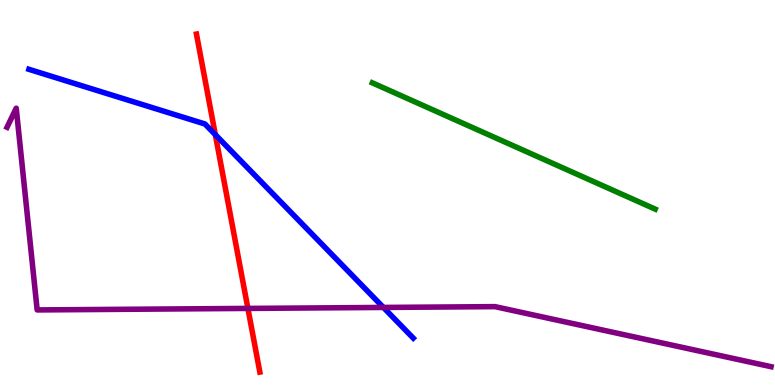[{'lines': ['blue', 'red'], 'intersections': [{'x': 2.78, 'y': 6.5}]}, {'lines': ['green', 'red'], 'intersections': []}, {'lines': ['purple', 'red'], 'intersections': [{'x': 3.2, 'y': 1.99}]}, {'lines': ['blue', 'green'], 'intersections': []}, {'lines': ['blue', 'purple'], 'intersections': [{'x': 4.95, 'y': 2.01}]}, {'lines': ['green', 'purple'], 'intersections': []}]